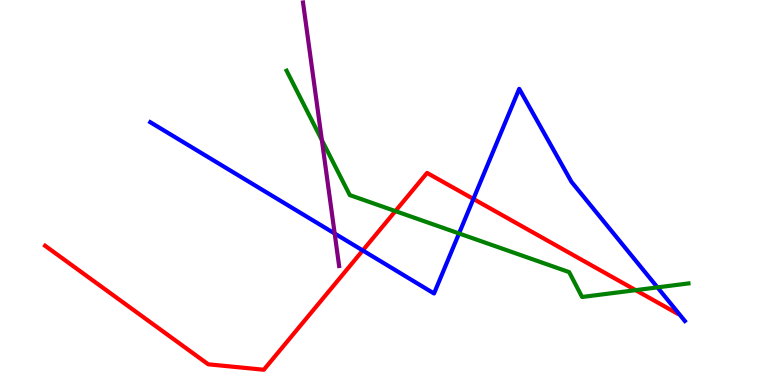[{'lines': ['blue', 'red'], 'intersections': [{'x': 4.68, 'y': 3.49}, {'x': 6.11, 'y': 4.83}]}, {'lines': ['green', 'red'], 'intersections': [{'x': 5.1, 'y': 4.52}, {'x': 8.2, 'y': 2.46}]}, {'lines': ['purple', 'red'], 'intersections': []}, {'lines': ['blue', 'green'], 'intersections': [{'x': 5.92, 'y': 3.94}, {'x': 8.48, 'y': 2.54}]}, {'lines': ['blue', 'purple'], 'intersections': [{'x': 4.32, 'y': 3.93}]}, {'lines': ['green', 'purple'], 'intersections': [{'x': 4.15, 'y': 6.36}]}]